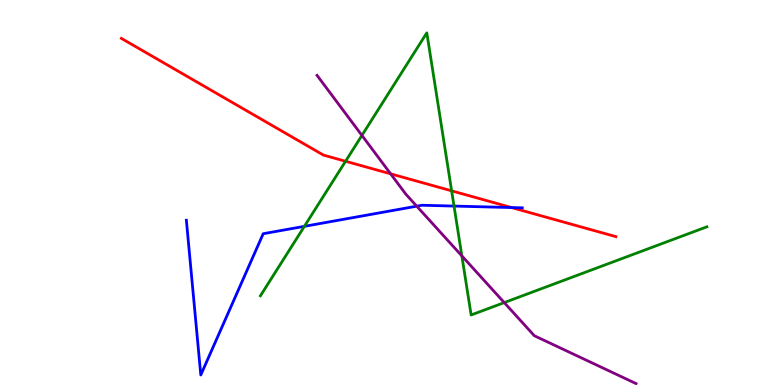[{'lines': ['blue', 'red'], 'intersections': [{'x': 6.6, 'y': 4.61}]}, {'lines': ['green', 'red'], 'intersections': [{'x': 4.46, 'y': 5.81}, {'x': 5.83, 'y': 5.04}]}, {'lines': ['purple', 'red'], 'intersections': [{'x': 5.04, 'y': 5.49}]}, {'lines': ['blue', 'green'], 'intersections': [{'x': 3.93, 'y': 4.12}, {'x': 5.86, 'y': 4.65}]}, {'lines': ['blue', 'purple'], 'intersections': [{'x': 5.38, 'y': 4.64}]}, {'lines': ['green', 'purple'], 'intersections': [{'x': 4.67, 'y': 6.48}, {'x': 5.96, 'y': 3.35}, {'x': 6.51, 'y': 2.14}]}]